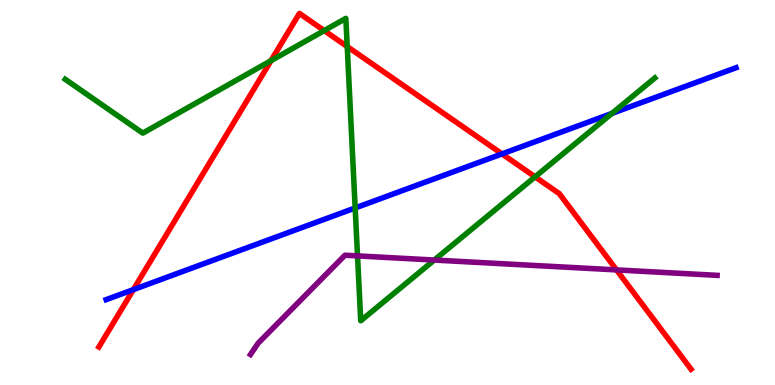[{'lines': ['blue', 'red'], 'intersections': [{'x': 1.72, 'y': 2.48}, {'x': 6.48, 'y': 6.0}]}, {'lines': ['green', 'red'], 'intersections': [{'x': 3.5, 'y': 8.42}, {'x': 4.18, 'y': 9.21}, {'x': 4.48, 'y': 8.79}, {'x': 6.9, 'y': 5.41}]}, {'lines': ['purple', 'red'], 'intersections': [{'x': 7.96, 'y': 2.99}]}, {'lines': ['blue', 'green'], 'intersections': [{'x': 4.58, 'y': 4.6}, {'x': 7.9, 'y': 7.05}]}, {'lines': ['blue', 'purple'], 'intersections': []}, {'lines': ['green', 'purple'], 'intersections': [{'x': 4.61, 'y': 3.35}, {'x': 5.6, 'y': 3.25}]}]